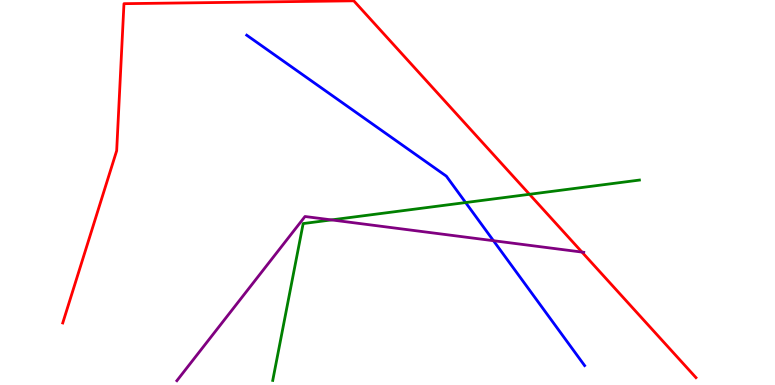[{'lines': ['blue', 'red'], 'intersections': []}, {'lines': ['green', 'red'], 'intersections': [{'x': 6.83, 'y': 4.95}]}, {'lines': ['purple', 'red'], 'intersections': [{'x': 7.51, 'y': 3.45}]}, {'lines': ['blue', 'green'], 'intersections': [{'x': 6.01, 'y': 4.74}]}, {'lines': ['blue', 'purple'], 'intersections': [{'x': 6.37, 'y': 3.75}]}, {'lines': ['green', 'purple'], 'intersections': [{'x': 4.28, 'y': 4.29}]}]